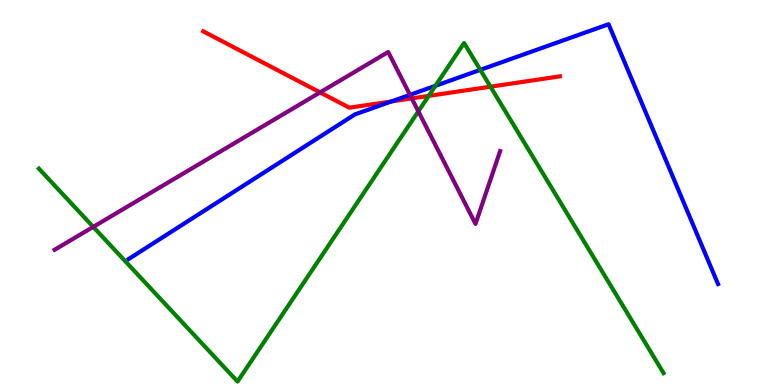[{'lines': ['blue', 'red'], 'intersections': [{'x': 5.05, 'y': 7.37}]}, {'lines': ['green', 'red'], 'intersections': [{'x': 5.53, 'y': 7.51}, {'x': 6.33, 'y': 7.75}]}, {'lines': ['purple', 'red'], 'intersections': [{'x': 4.13, 'y': 7.6}, {'x': 5.31, 'y': 7.44}]}, {'lines': ['blue', 'green'], 'intersections': [{'x': 5.62, 'y': 7.77}, {'x': 6.2, 'y': 8.19}]}, {'lines': ['blue', 'purple'], 'intersections': [{'x': 5.29, 'y': 7.54}]}, {'lines': ['green', 'purple'], 'intersections': [{'x': 1.2, 'y': 4.11}, {'x': 5.4, 'y': 7.11}]}]